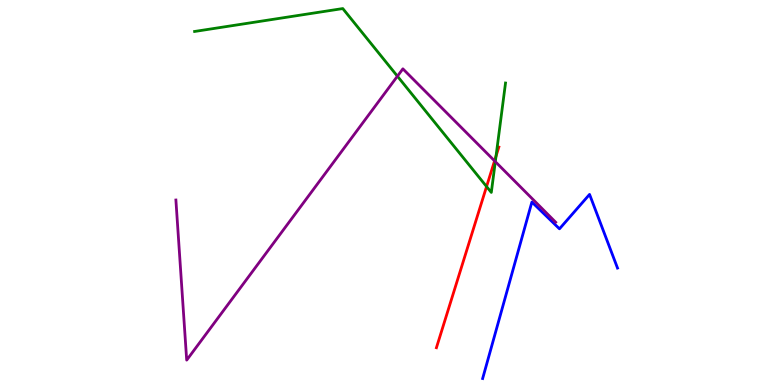[{'lines': ['blue', 'red'], 'intersections': []}, {'lines': ['green', 'red'], 'intersections': [{'x': 6.28, 'y': 5.15}, {'x': 6.4, 'y': 5.94}]}, {'lines': ['purple', 'red'], 'intersections': [{'x': 6.38, 'y': 5.82}]}, {'lines': ['blue', 'green'], 'intersections': []}, {'lines': ['blue', 'purple'], 'intersections': []}, {'lines': ['green', 'purple'], 'intersections': [{'x': 5.13, 'y': 8.02}, {'x': 6.39, 'y': 5.8}]}]